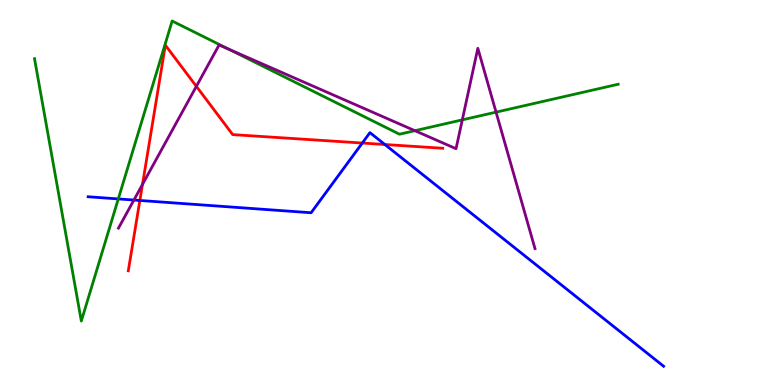[{'lines': ['blue', 'red'], 'intersections': [{'x': 1.8, 'y': 4.79}, {'x': 4.67, 'y': 6.28}, {'x': 4.97, 'y': 6.25}]}, {'lines': ['green', 'red'], 'intersections': []}, {'lines': ['purple', 'red'], 'intersections': [{'x': 1.84, 'y': 5.21}, {'x': 2.53, 'y': 7.76}]}, {'lines': ['blue', 'green'], 'intersections': [{'x': 1.53, 'y': 4.83}]}, {'lines': ['blue', 'purple'], 'intersections': [{'x': 1.73, 'y': 4.8}]}, {'lines': ['green', 'purple'], 'intersections': [{'x': 2.95, 'y': 8.72}, {'x': 5.35, 'y': 6.61}, {'x': 5.97, 'y': 6.89}, {'x': 6.4, 'y': 7.09}]}]